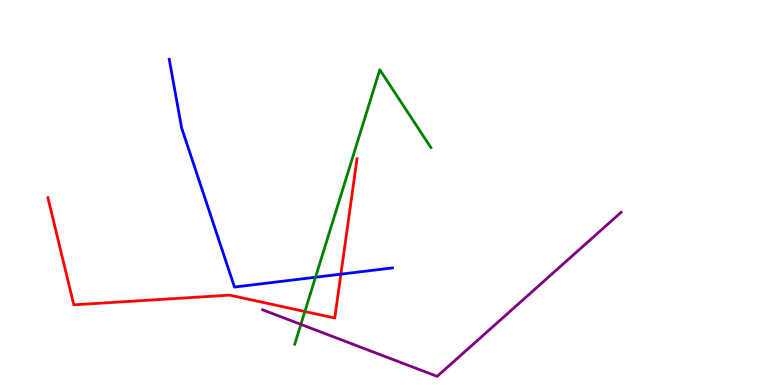[{'lines': ['blue', 'red'], 'intersections': [{'x': 4.4, 'y': 2.88}]}, {'lines': ['green', 'red'], 'intersections': [{'x': 3.93, 'y': 1.91}]}, {'lines': ['purple', 'red'], 'intersections': []}, {'lines': ['blue', 'green'], 'intersections': [{'x': 4.07, 'y': 2.8}]}, {'lines': ['blue', 'purple'], 'intersections': []}, {'lines': ['green', 'purple'], 'intersections': [{'x': 3.88, 'y': 1.57}]}]